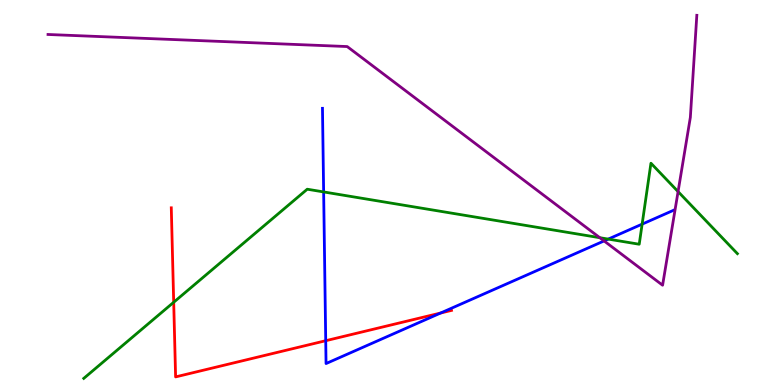[{'lines': ['blue', 'red'], 'intersections': [{'x': 4.2, 'y': 1.15}, {'x': 5.69, 'y': 1.87}]}, {'lines': ['green', 'red'], 'intersections': [{'x': 2.24, 'y': 2.15}]}, {'lines': ['purple', 'red'], 'intersections': []}, {'lines': ['blue', 'green'], 'intersections': [{'x': 4.18, 'y': 5.01}, {'x': 7.85, 'y': 3.79}, {'x': 8.29, 'y': 4.18}]}, {'lines': ['blue', 'purple'], 'intersections': [{'x': 7.79, 'y': 3.74}]}, {'lines': ['green', 'purple'], 'intersections': [{'x': 7.74, 'y': 3.83}, {'x': 8.75, 'y': 5.02}]}]